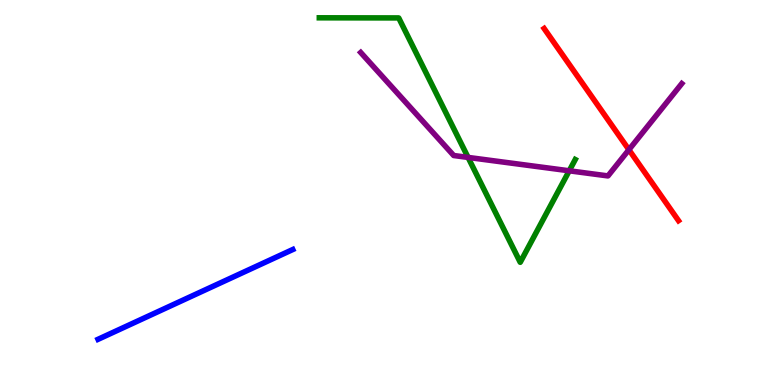[{'lines': ['blue', 'red'], 'intersections': []}, {'lines': ['green', 'red'], 'intersections': []}, {'lines': ['purple', 'red'], 'intersections': [{'x': 8.11, 'y': 6.11}]}, {'lines': ['blue', 'green'], 'intersections': []}, {'lines': ['blue', 'purple'], 'intersections': []}, {'lines': ['green', 'purple'], 'intersections': [{'x': 6.04, 'y': 5.91}, {'x': 7.34, 'y': 5.56}]}]